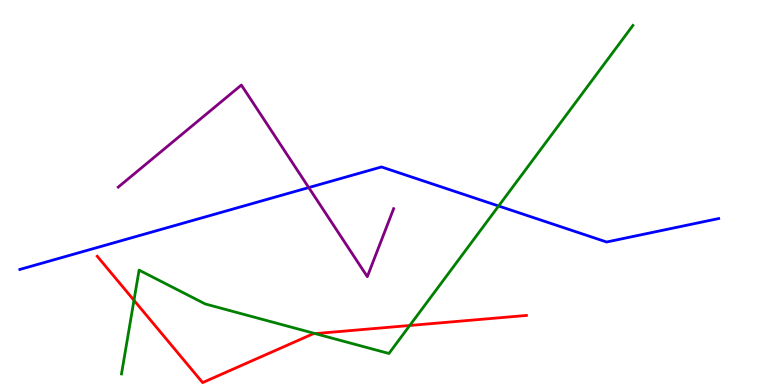[{'lines': ['blue', 'red'], 'intersections': []}, {'lines': ['green', 'red'], 'intersections': [{'x': 1.73, 'y': 2.2}, {'x': 4.07, 'y': 1.33}, {'x': 5.29, 'y': 1.55}]}, {'lines': ['purple', 'red'], 'intersections': []}, {'lines': ['blue', 'green'], 'intersections': [{'x': 6.43, 'y': 4.65}]}, {'lines': ['blue', 'purple'], 'intersections': [{'x': 3.98, 'y': 5.13}]}, {'lines': ['green', 'purple'], 'intersections': []}]